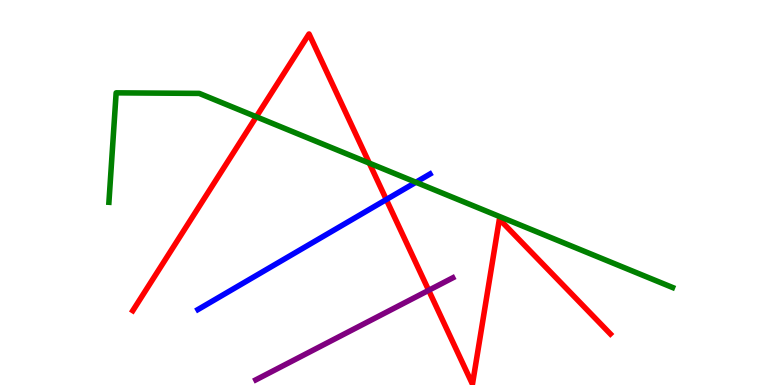[{'lines': ['blue', 'red'], 'intersections': [{'x': 4.98, 'y': 4.82}]}, {'lines': ['green', 'red'], 'intersections': [{'x': 3.31, 'y': 6.97}, {'x': 4.77, 'y': 5.76}]}, {'lines': ['purple', 'red'], 'intersections': [{'x': 5.53, 'y': 2.46}]}, {'lines': ['blue', 'green'], 'intersections': [{'x': 5.37, 'y': 5.27}]}, {'lines': ['blue', 'purple'], 'intersections': []}, {'lines': ['green', 'purple'], 'intersections': []}]